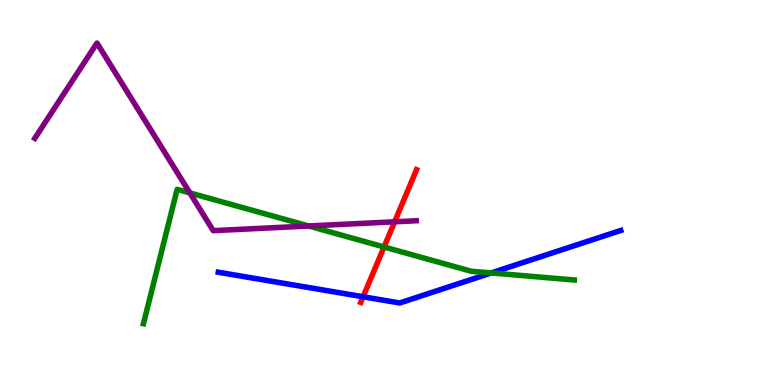[{'lines': ['blue', 'red'], 'intersections': [{'x': 4.69, 'y': 2.29}]}, {'lines': ['green', 'red'], 'intersections': [{'x': 4.96, 'y': 3.58}]}, {'lines': ['purple', 'red'], 'intersections': [{'x': 5.09, 'y': 4.24}]}, {'lines': ['blue', 'green'], 'intersections': [{'x': 6.34, 'y': 2.91}]}, {'lines': ['blue', 'purple'], 'intersections': []}, {'lines': ['green', 'purple'], 'intersections': [{'x': 2.45, 'y': 4.99}, {'x': 3.98, 'y': 4.13}]}]